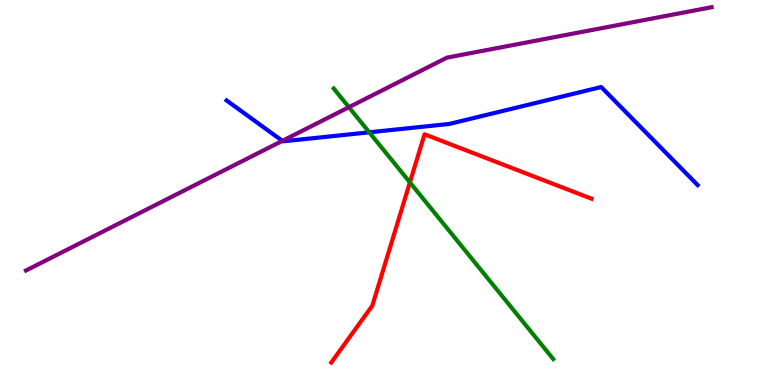[{'lines': ['blue', 'red'], 'intersections': []}, {'lines': ['green', 'red'], 'intersections': [{'x': 5.29, 'y': 5.26}]}, {'lines': ['purple', 'red'], 'intersections': []}, {'lines': ['blue', 'green'], 'intersections': [{'x': 4.76, 'y': 6.56}]}, {'lines': ['blue', 'purple'], 'intersections': [{'x': 3.64, 'y': 6.34}]}, {'lines': ['green', 'purple'], 'intersections': [{'x': 4.5, 'y': 7.22}]}]